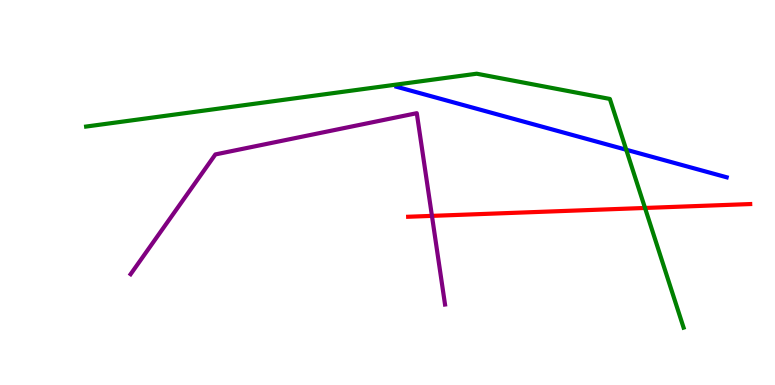[{'lines': ['blue', 'red'], 'intersections': []}, {'lines': ['green', 'red'], 'intersections': [{'x': 8.32, 'y': 4.6}]}, {'lines': ['purple', 'red'], 'intersections': [{'x': 5.57, 'y': 4.39}]}, {'lines': ['blue', 'green'], 'intersections': [{'x': 8.08, 'y': 6.11}]}, {'lines': ['blue', 'purple'], 'intersections': []}, {'lines': ['green', 'purple'], 'intersections': []}]